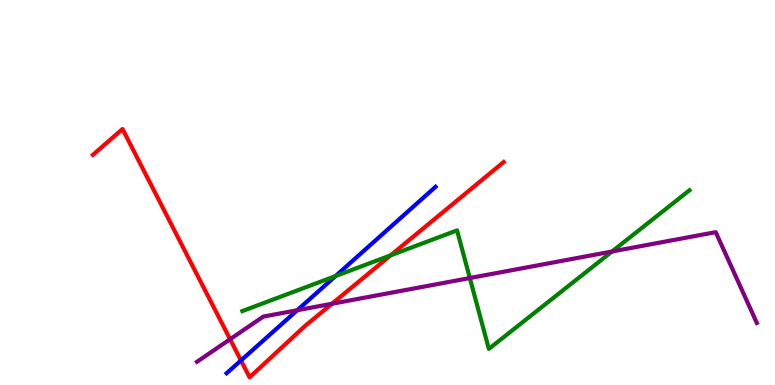[{'lines': ['blue', 'red'], 'intersections': [{'x': 3.11, 'y': 0.637}]}, {'lines': ['green', 'red'], 'intersections': [{'x': 5.04, 'y': 3.37}]}, {'lines': ['purple', 'red'], 'intersections': [{'x': 2.97, 'y': 1.19}, {'x': 4.28, 'y': 2.11}]}, {'lines': ['blue', 'green'], 'intersections': [{'x': 4.33, 'y': 2.83}]}, {'lines': ['blue', 'purple'], 'intersections': [{'x': 3.84, 'y': 1.94}]}, {'lines': ['green', 'purple'], 'intersections': [{'x': 6.06, 'y': 2.78}, {'x': 7.9, 'y': 3.47}]}]